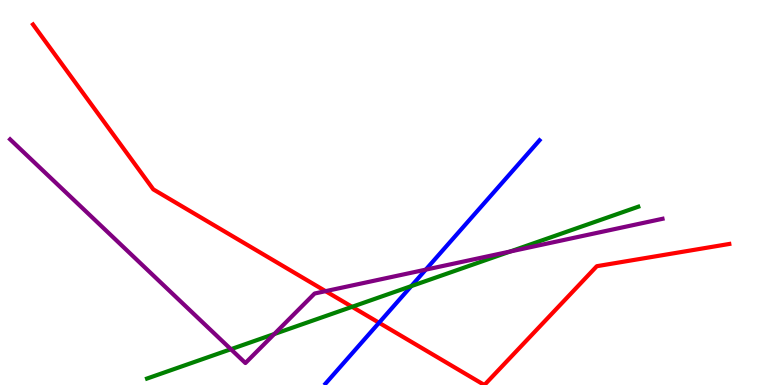[{'lines': ['blue', 'red'], 'intersections': [{'x': 4.89, 'y': 1.62}]}, {'lines': ['green', 'red'], 'intersections': [{'x': 4.54, 'y': 2.03}]}, {'lines': ['purple', 'red'], 'intersections': [{'x': 4.2, 'y': 2.44}]}, {'lines': ['blue', 'green'], 'intersections': [{'x': 5.31, 'y': 2.57}]}, {'lines': ['blue', 'purple'], 'intersections': [{'x': 5.49, 'y': 3.0}]}, {'lines': ['green', 'purple'], 'intersections': [{'x': 2.98, 'y': 0.93}, {'x': 3.54, 'y': 1.32}, {'x': 6.58, 'y': 3.47}]}]